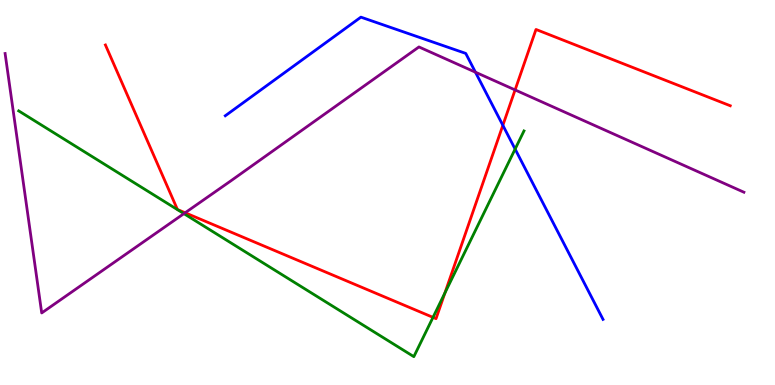[{'lines': ['blue', 'red'], 'intersections': [{'x': 6.49, 'y': 6.75}]}, {'lines': ['green', 'red'], 'intersections': [{'x': 5.59, 'y': 1.76}, {'x': 5.74, 'y': 2.39}]}, {'lines': ['purple', 'red'], 'intersections': [{'x': 2.39, 'y': 4.47}, {'x': 6.65, 'y': 7.66}]}, {'lines': ['blue', 'green'], 'intersections': [{'x': 6.65, 'y': 6.13}]}, {'lines': ['blue', 'purple'], 'intersections': [{'x': 6.13, 'y': 8.12}]}, {'lines': ['green', 'purple'], 'intersections': [{'x': 2.37, 'y': 4.45}]}]